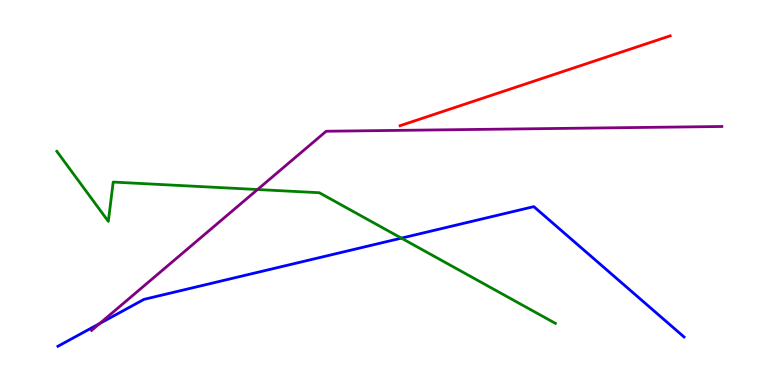[{'lines': ['blue', 'red'], 'intersections': []}, {'lines': ['green', 'red'], 'intersections': []}, {'lines': ['purple', 'red'], 'intersections': []}, {'lines': ['blue', 'green'], 'intersections': [{'x': 5.18, 'y': 3.81}]}, {'lines': ['blue', 'purple'], 'intersections': [{'x': 1.29, 'y': 1.6}]}, {'lines': ['green', 'purple'], 'intersections': [{'x': 3.32, 'y': 5.08}]}]